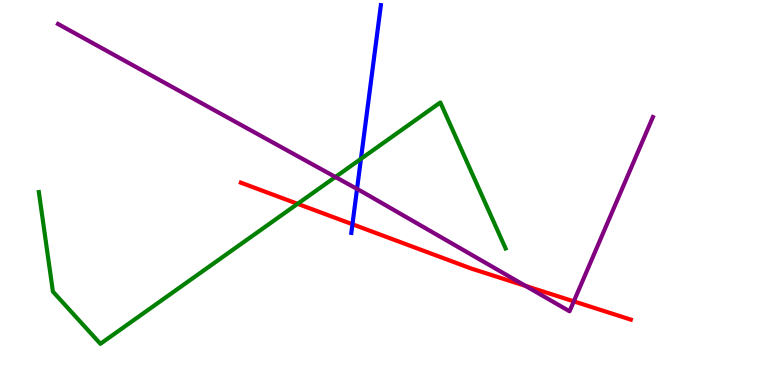[{'lines': ['blue', 'red'], 'intersections': [{'x': 4.55, 'y': 4.17}]}, {'lines': ['green', 'red'], 'intersections': [{'x': 3.84, 'y': 4.71}]}, {'lines': ['purple', 'red'], 'intersections': [{'x': 6.78, 'y': 2.57}, {'x': 7.4, 'y': 2.17}]}, {'lines': ['blue', 'green'], 'intersections': [{'x': 4.66, 'y': 5.87}]}, {'lines': ['blue', 'purple'], 'intersections': [{'x': 4.61, 'y': 5.09}]}, {'lines': ['green', 'purple'], 'intersections': [{'x': 4.33, 'y': 5.4}]}]